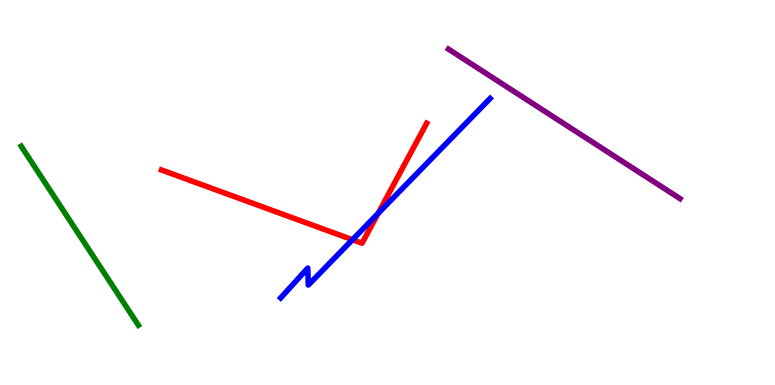[{'lines': ['blue', 'red'], 'intersections': [{'x': 4.55, 'y': 3.77}, {'x': 4.88, 'y': 4.46}]}, {'lines': ['green', 'red'], 'intersections': []}, {'lines': ['purple', 'red'], 'intersections': []}, {'lines': ['blue', 'green'], 'intersections': []}, {'lines': ['blue', 'purple'], 'intersections': []}, {'lines': ['green', 'purple'], 'intersections': []}]